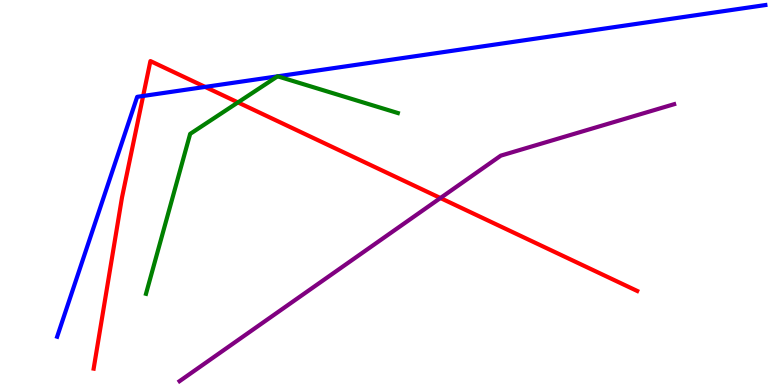[{'lines': ['blue', 'red'], 'intersections': [{'x': 1.85, 'y': 7.51}, {'x': 2.65, 'y': 7.74}]}, {'lines': ['green', 'red'], 'intersections': [{'x': 3.07, 'y': 7.34}]}, {'lines': ['purple', 'red'], 'intersections': [{'x': 5.68, 'y': 4.86}]}, {'lines': ['blue', 'green'], 'intersections': [{'x': 3.58, 'y': 8.02}, {'x': 3.58, 'y': 8.02}]}, {'lines': ['blue', 'purple'], 'intersections': []}, {'lines': ['green', 'purple'], 'intersections': []}]